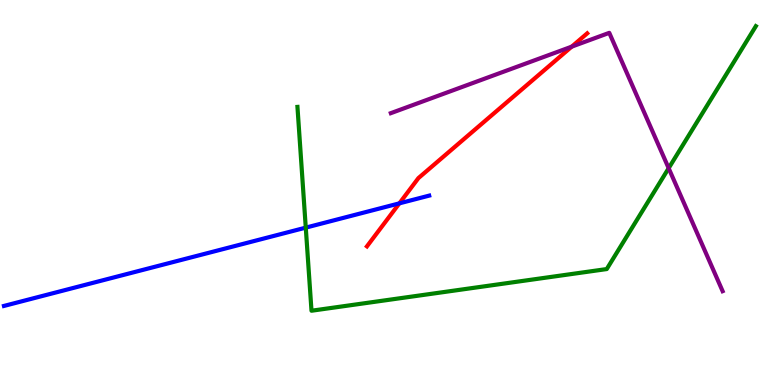[{'lines': ['blue', 'red'], 'intersections': [{'x': 5.15, 'y': 4.72}]}, {'lines': ['green', 'red'], 'intersections': []}, {'lines': ['purple', 'red'], 'intersections': [{'x': 7.38, 'y': 8.79}]}, {'lines': ['blue', 'green'], 'intersections': [{'x': 3.95, 'y': 4.09}]}, {'lines': ['blue', 'purple'], 'intersections': []}, {'lines': ['green', 'purple'], 'intersections': [{'x': 8.63, 'y': 5.63}]}]